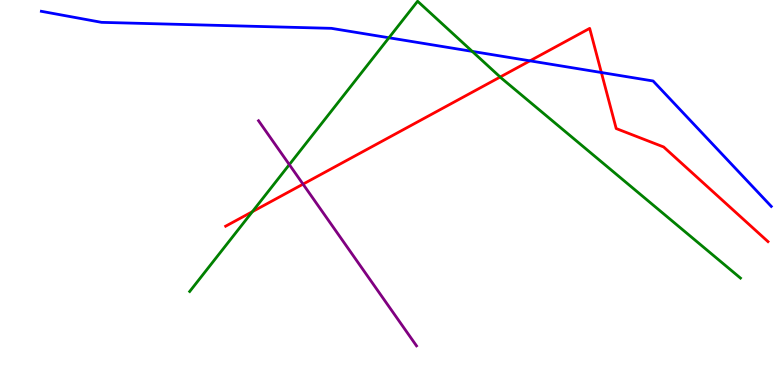[{'lines': ['blue', 'red'], 'intersections': [{'x': 6.84, 'y': 8.42}, {'x': 7.76, 'y': 8.12}]}, {'lines': ['green', 'red'], 'intersections': [{'x': 3.26, 'y': 4.5}, {'x': 6.45, 'y': 8.0}]}, {'lines': ['purple', 'red'], 'intersections': [{'x': 3.91, 'y': 5.22}]}, {'lines': ['blue', 'green'], 'intersections': [{'x': 5.02, 'y': 9.02}, {'x': 6.09, 'y': 8.67}]}, {'lines': ['blue', 'purple'], 'intersections': []}, {'lines': ['green', 'purple'], 'intersections': [{'x': 3.73, 'y': 5.72}]}]